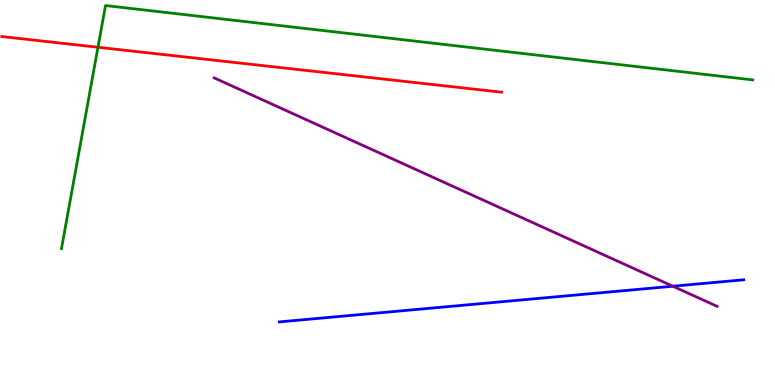[{'lines': ['blue', 'red'], 'intersections': []}, {'lines': ['green', 'red'], 'intersections': [{'x': 1.26, 'y': 8.77}]}, {'lines': ['purple', 'red'], 'intersections': []}, {'lines': ['blue', 'green'], 'intersections': []}, {'lines': ['blue', 'purple'], 'intersections': [{'x': 8.68, 'y': 2.57}]}, {'lines': ['green', 'purple'], 'intersections': []}]